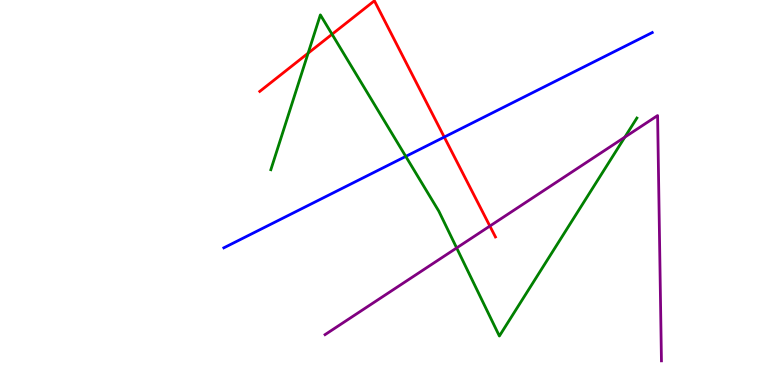[{'lines': ['blue', 'red'], 'intersections': [{'x': 5.73, 'y': 6.44}]}, {'lines': ['green', 'red'], 'intersections': [{'x': 3.98, 'y': 8.62}, {'x': 4.28, 'y': 9.11}]}, {'lines': ['purple', 'red'], 'intersections': [{'x': 6.32, 'y': 4.13}]}, {'lines': ['blue', 'green'], 'intersections': [{'x': 5.24, 'y': 5.94}]}, {'lines': ['blue', 'purple'], 'intersections': []}, {'lines': ['green', 'purple'], 'intersections': [{'x': 5.89, 'y': 3.56}, {'x': 8.06, 'y': 6.44}]}]